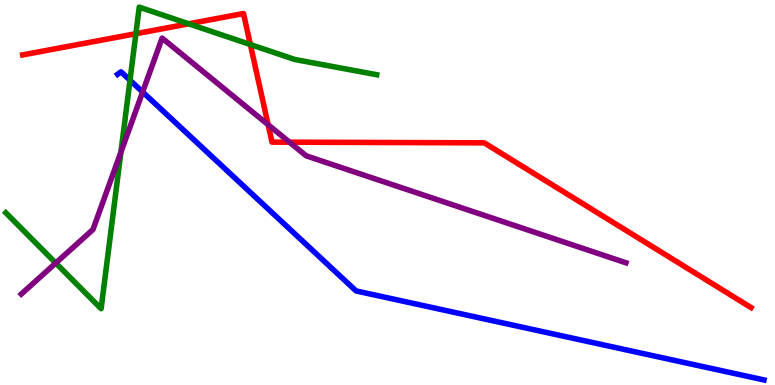[{'lines': ['blue', 'red'], 'intersections': []}, {'lines': ['green', 'red'], 'intersections': [{'x': 1.75, 'y': 9.12}, {'x': 2.44, 'y': 9.38}, {'x': 3.23, 'y': 8.84}]}, {'lines': ['purple', 'red'], 'intersections': [{'x': 3.46, 'y': 6.76}, {'x': 3.74, 'y': 6.31}]}, {'lines': ['blue', 'green'], 'intersections': [{'x': 1.68, 'y': 7.92}]}, {'lines': ['blue', 'purple'], 'intersections': [{'x': 1.84, 'y': 7.61}]}, {'lines': ['green', 'purple'], 'intersections': [{'x': 0.719, 'y': 3.17}, {'x': 1.56, 'y': 6.05}]}]